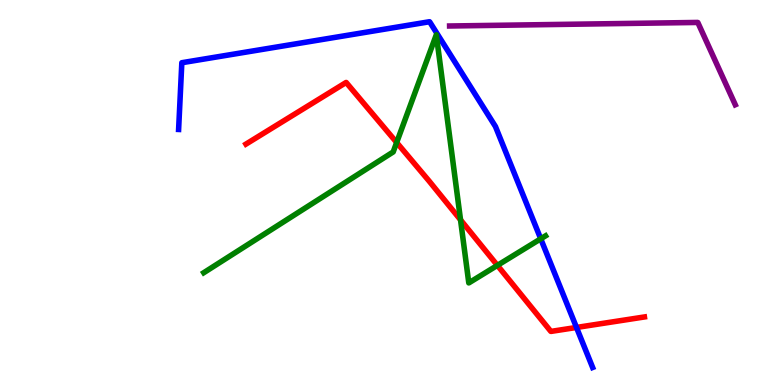[{'lines': ['blue', 'red'], 'intersections': [{'x': 7.44, 'y': 1.49}]}, {'lines': ['green', 'red'], 'intersections': [{'x': 5.12, 'y': 6.3}, {'x': 5.94, 'y': 4.29}, {'x': 6.42, 'y': 3.11}]}, {'lines': ['purple', 'red'], 'intersections': []}, {'lines': ['blue', 'green'], 'intersections': [{'x': 6.98, 'y': 3.8}]}, {'lines': ['blue', 'purple'], 'intersections': []}, {'lines': ['green', 'purple'], 'intersections': []}]